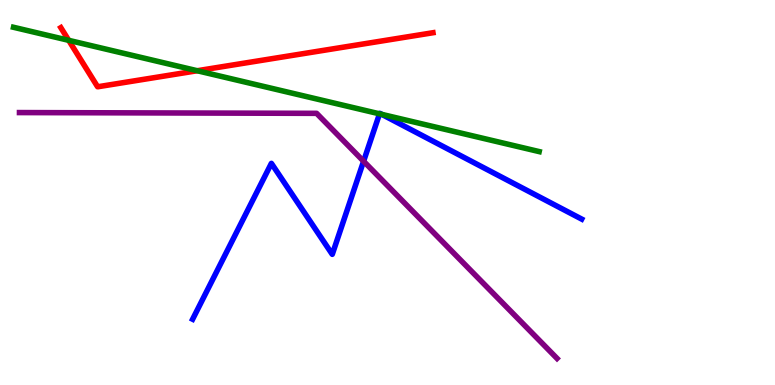[{'lines': ['blue', 'red'], 'intersections': []}, {'lines': ['green', 'red'], 'intersections': [{'x': 0.887, 'y': 8.95}, {'x': 2.55, 'y': 8.16}]}, {'lines': ['purple', 'red'], 'intersections': []}, {'lines': ['blue', 'green'], 'intersections': [{'x': 4.9, 'y': 7.04}, {'x': 4.93, 'y': 7.03}]}, {'lines': ['blue', 'purple'], 'intersections': [{'x': 4.69, 'y': 5.81}]}, {'lines': ['green', 'purple'], 'intersections': []}]